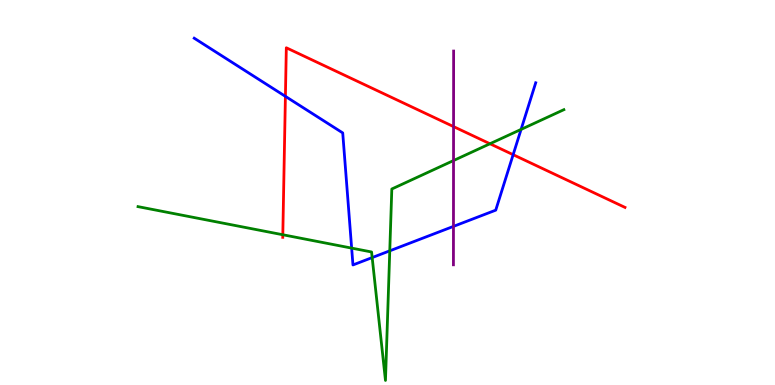[{'lines': ['blue', 'red'], 'intersections': [{'x': 3.68, 'y': 7.5}, {'x': 6.62, 'y': 5.98}]}, {'lines': ['green', 'red'], 'intersections': [{'x': 3.65, 'y': 3.9}, {'x': 6.32, 'y': 6.27}]}, {'lines': ['purple', 'red'], 'intersections': [{'x': 5.85, 'y': 6.71}]}, {'lines': ['blue', 'green'], 'intersections': [{'x': 4.54, 'y': 3.56}, {'x': 4.8, 'y': 3.31}, {'x': 5.03, 'y': 3.49}, {'x': 6.72, 'y': 6.64}]}, {'lines': ['blue', 'purple'], 'intersections': [{'x': 5.85, 'y': 4.12}]}, {'lines': ['green', 'purple'], 'intersections': [{'x': 5.85, 'y': 5.83}]}]